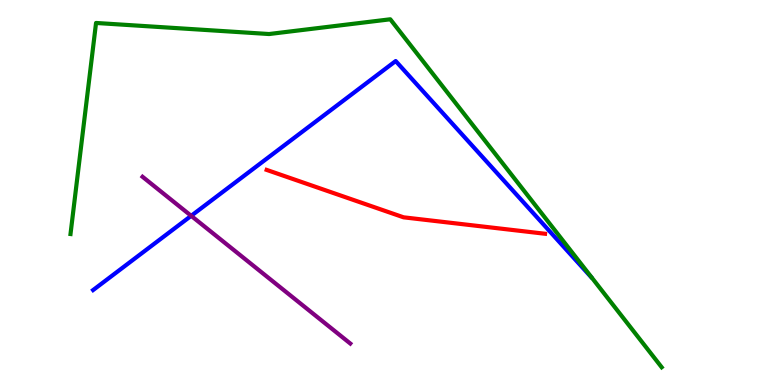[{'lines': ['blue', 'red'], 'intersections': []}, {'lines': ['green', 'red'], 'intersections': []}, {'lines': ['purple', 'red'], 'intersections': []}, {'lines': ['blue', 'green'], 'intersections': []}, {'lines': ['blue', 'purple'], 'intersections': [{'x': 2.47, 'y': 4.39}]}, {'lines': ['green', 'purple'], 'intersections': []}]